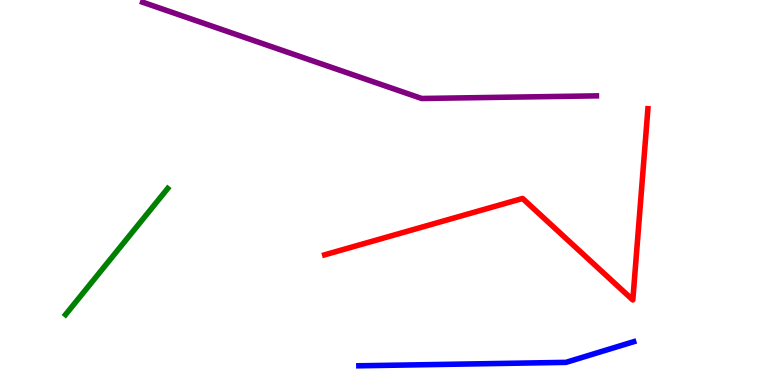[{'lines': ['blue', 'red'], 'intersections': []}, {'lines': ['green', 'red'], 'intersections': []}, {'lines': ['purple', 'red'], 'intersections': []}, {'lines': ['blue', 'green'], 'intersections': []}, {'lines': ['blue', 'purple'], 'intersections': []}, {'lines': ['green', 'purple'], 'intersections': []}]